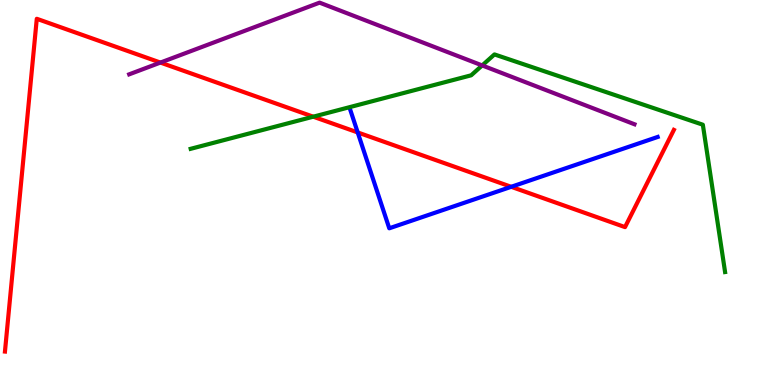[{'lines': ['blue', 'red'], 'intersections': [{'x': 4.62, 'y': 6.56}, {'x': 6.6, 'y': 5.15}]}, {'lines': ['green', 'red'], 'intersections': [{'x': 4.04, 'y': 6.97}]}, {'lines': ['purple', 'red'], 'intersections': [{'x': 2.07, 'y': 8.37}]}, {'lines': ['blue', 'green'], 'intersections': []}, {'lines': ['blue', 'purple'], 'intersections': []}, {'lines': ['green', 'purple'], 'intersections': [{'x': 6.22, 'y': 8.3}]}]